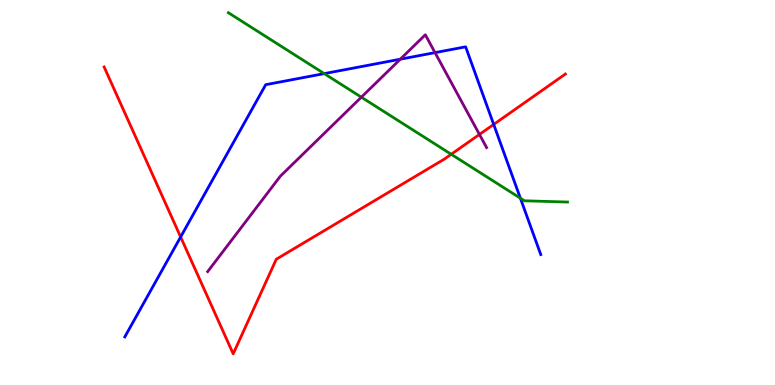[{'lines': ['blue', 'red'], 'intersections': [{'x': 2.33, 'y': 3.84}, {'x': 6.37, 'y': 6.77}]}, {'lines': ['green', 'red'], 'intersections': [{'x': 5.82, 'y': 5.99}]}, {'lines': ['purple', 'red'], 'intersections': [{'x': 6.19, 'y': 6.51}]}, {'lines': ['blue', 'green'], 'intersections': [{'x': 4.18, 'y': 8.09}, {'x': 6.71, 'y': 4.85}]}, {'lines': ['blue', 'purple'], 'intersections': [{'x': 5.17, 'y': 8.46}, {'x': 5.61, 'y': 8.63}]}, {'lines': ['green', 'purple'], 'intersections': [{'x': 4.66, 'y': 7.48}]}]